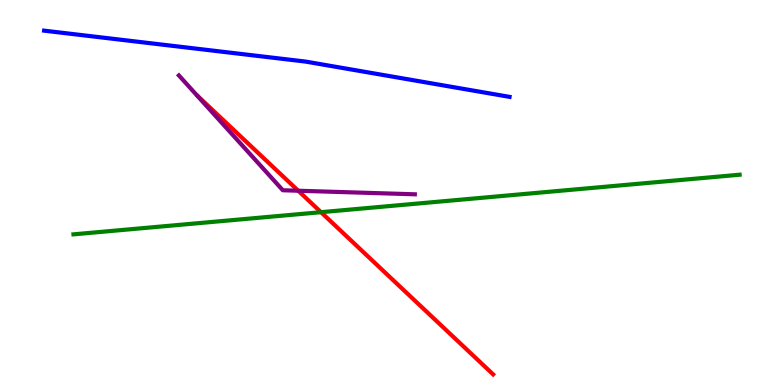[{'lines': ['blue', 'red'], 'intersections': []}, {'lines': ['green', 'red'], 'intersections': [{'x': 4.14, 'y': 4.49}]}, {'lines': ['purple', 'red'], 'intersections': [{'x': 3.85, 'y': 5.05}]}, {'lines': ['blue', 'green'], 'intersections': []}, {'lines': ['blue', 'purple'], 'intersections': []}, {'lines': ['green', 'purple'], 'intersections': []}]